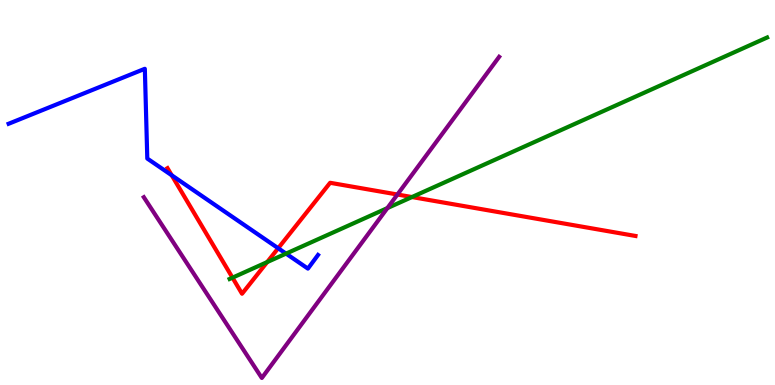[{'lines': ['blue', 'red'], 'intersections': [{'x': 2.22, 'y': 5.45}, {'x': 3.59, 'y': 3.55}]}, {'lines': ['green', 'red'], 'intersections': [{'x': 3.0, 'y': 2.79}, {'x': 3.45, 'y': 3.19}, {'x': 5.32, 'y': 4.88}]}, {'lines': ['purple', 'red'], 'intersections': [{'x': 5.13, 'y': 4.95}]}, {'lines': ['blue', 'green'], 'intersections': [{'x': 3.69, 'y': 3.41}]}, {'lines': ['blue', 'purple'], 'intersections': []}, {'lines': ['green', 'purple'], 'intersections': [{'x': 5.0, 'y': 4.6}]}]